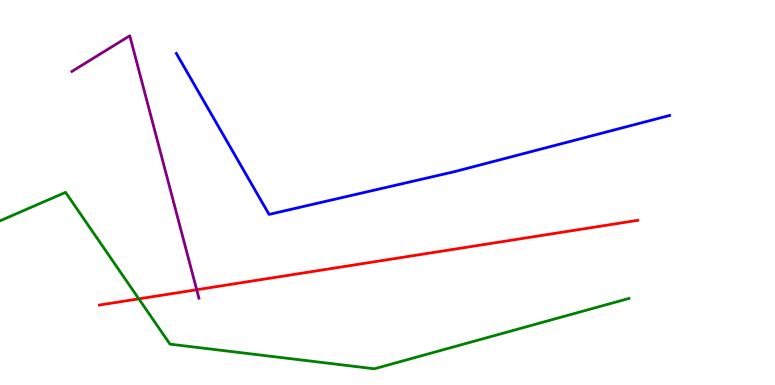[{'lines': ['blue', 'red'], 'intersections': []}, {'lines': ['green', 'red'], 'intersections': [{'x': 1.79, 'y': 2.24}]}, {'lines': ['purple', 'red'], 'intersections': [{'x': 2.54, 'y': 2.47}]}, {'lines': ['blue', 'green'], 'intersections': []}, {'lines': ['blue', 'purple'], 'intersections': []}, {'lines': ['green', 'purple'], 'intersections': []}]